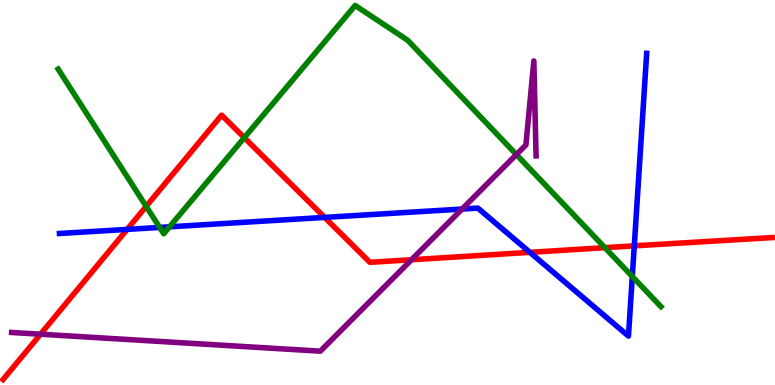[{'lines': ['blue', 'red'], 'intersections': [{'x': 1.64, 'y': 4.04}, {'x': 4.19, 'y': 4.35}, {'x': 6.84, 'y': 3.45}, {'x': 8.18, 'y': 3.61}]}, {'lines': ['green', 'red'], 'intersections': [{'x': 1.89, 'y': 4.64}, {'x': 3.15, 'y': 6.42}, {'x': 7.8, 'y': 3.57}]}, {'lines': ['purple', 'red'], 'intersections': [{'x': 0.523, 'y': 1.32}, {'x': 5.31, 'y': 3.25}]}, {'lines': ['blue', 'green'], 'intersections': [{'x': 2.06, 'y': 4.09}, {'x': 2.19, 'y': 4.11}, {'x': 8.16, 'y': 2.82}]}, {'lines': ['blue', 'purple'], 'intersections': [{'x': 5.96, 'y': 4.57}]}, {'lines': ['green', 'purple'], 'intersections': [{'x': 6.66, 'y': 5.99}]}]